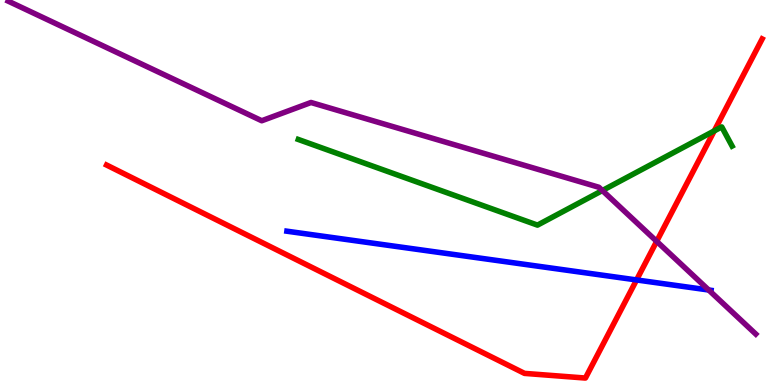[{'lines': ['blue', 'red'], 'intersections': [{'x': 8.21, 'y': 2.73}]}, {'lines': ['green', 'red'], 'intersections': [{'x': 9.22, 'y': 6.6}]}, {'lines': ['purple', 'red'], 'intersections': [{'x': 8.47, 'y': 3.73}]}, {'lines': ['blue', 'green'], 'intersections': []}, {'lines': ['blue', 'purple'], 'intersections': [{'x': 9.14, 'y': 2.47}]}, {'lines': ['green', 'purple'], 'intersections': [{'x': 7.77, 'y': 5.05}]}]